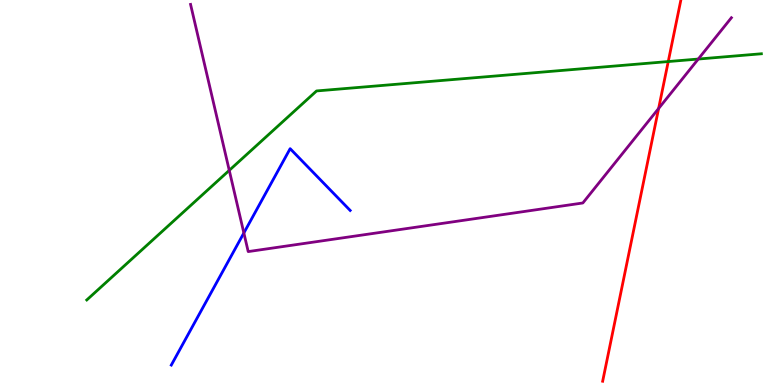[{'lines': ['blue', 'red'], 'intersections': []}, {'lines': ['green', 'red'], 'intersections': [{'x': 8.62, 'y': 8.4}]}, {'lines': ['purple', 'red'], 'intersections': [{'x': 8.5, 'y': 7.18}]}, {'lines': ['blue', 'green'], 'intersections': []}, {'lines': ['blue', 'purple'], 'intersections': [{'x': 3.15, 'y': 3.95}]}, {'lines': ['green', 'purple'], 'intersections': [{'x': 2.96, 'y': 5.58}, {'x': 9.01, 'y': 8.47}]}]